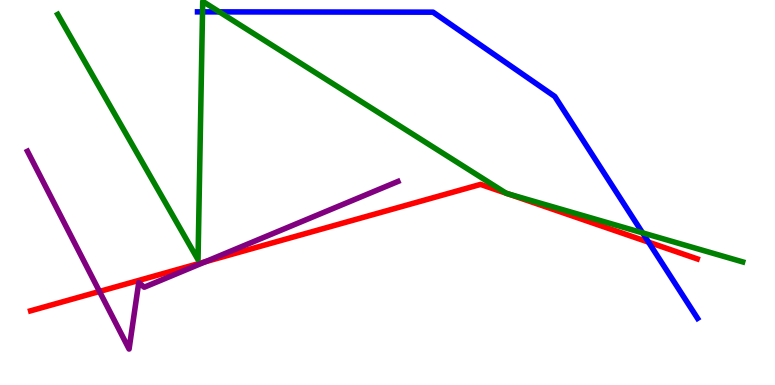[{'lines': ['blue', 'red'], 'intersections': [{'x': 8.37, 'y': 3.71}]}, {'lines': ['green', 'red'], 'intersections': [{'x': 6.53, 'y': 4.98}, {'x': 6.55, 'y': 4.97}]}, {'lines': ['purple', 'red'], 'intersections': [{'x': 1.28, 'y': 2.43}, {'x': 2.65, 'y': 3.2}]}, {'lines': ['blue', 'green'], 'intersections': [{'x': 2.61, 'y': 9.69}, {'x': 2.83, 'y': 9.69}, {'x': 8.29, 'y': 3.95}]}, {'lines': ['blue', 'purple'], 'intersections': []}, {'lines': ['green', 'purple'], 'intersections': []}]